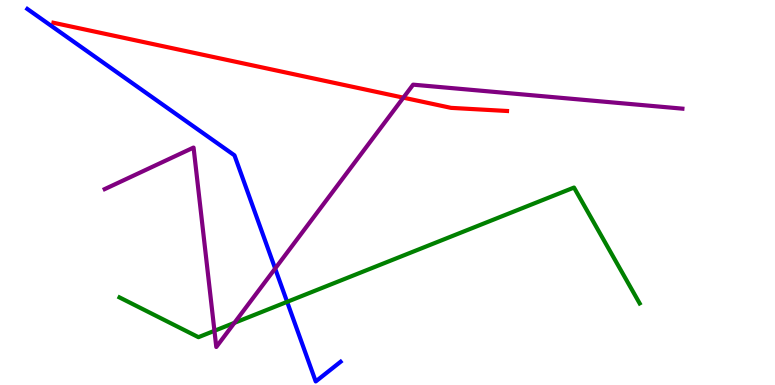[{'lines': ['blue', 'red'], 'intersections': []}, {'lines': ['green', 'red'], 'intersections': []}, {'lines': ['purple', 'red'], 'intersections': [{'x': 5.2, 'y': 7.46}]}, {'lines': ['blue', 'green'], 'intersections': [{'x': 3.7, 'y': 2.16}]}, {'lines': ['blue', 'purple'], 'intersections': [{'x': 3.55, 'y': 3.02}]}, {'lines': ['green', 'purple'], 'intersections': [{'x': 2.77, 'y': 1.41}, {'x': 3.02, 'y': 1.61}]}]